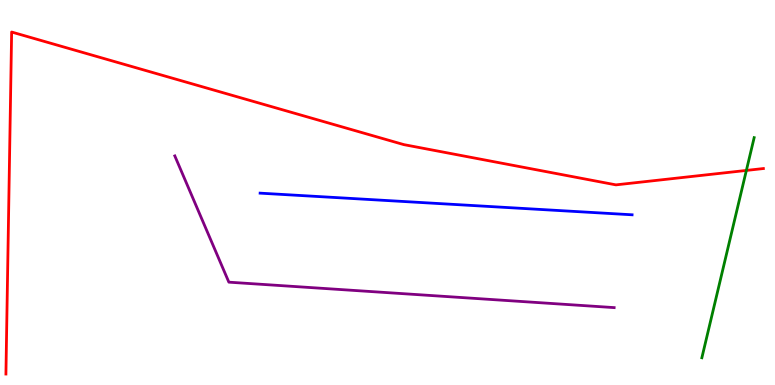[{'lines': ['blue', 'red'], 'intersections': []}, {'lines': ['green', 'red'], 'intersections': [{'x': 9.63, 'y': 5.57}]}, {'lines': ['purple', 'red'], 'intersections': []}, {'lines': ['blue', 'green'], 'intersections': []}, {'lines': ['blue', 'purple'], 'intersections': []}, {'lines': ['green', 'purple'], 'intersections': []}]